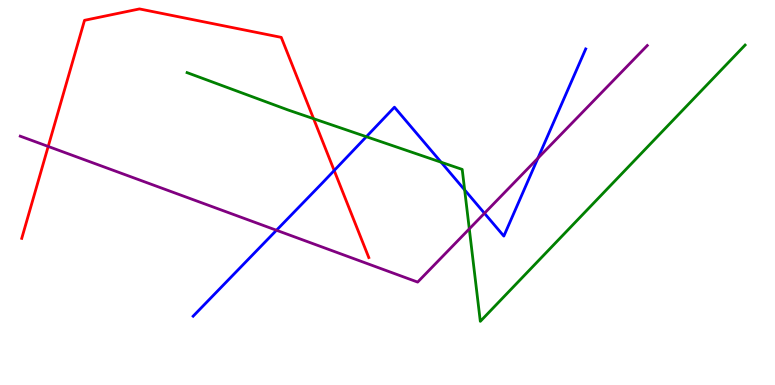[{'lines': ['blue', 'red'], 'intersections': [{'x': 4.31, 'y': 5.57}]}, {'lines': ['green', 'red'], 'intersections': [{'x': 4.05, 'y': 6.92}]}, {'lines': ['purple', 'red'], 'intersections': [{'x': 0.622, 'y': 6.2}]}, {'lines': ['blue', 'green'], 'intersections': [{'x': 4.73, 'y': 6.45}, {'x': 5.69, 'y': 5.79}, {'x': 6.0, 'y': 5.07}]}, {'lines': ['blue', 'purple'], 'intersections': [{'x': 3.57, 'y': 4.02}, {'x': 6.25, 'y': 4.46}, {'x': 6.94, 'y': 5.89}]}, {'lines': ['green', 'purple'], 'intersections': [{'x': 6.06, 'y': 4.05}]}]